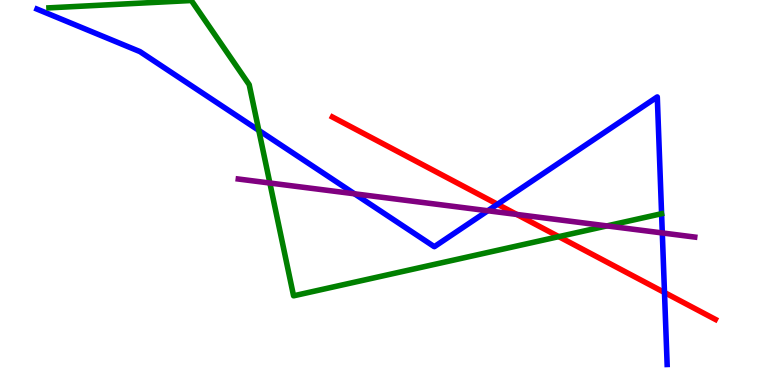[{'lines': ['blue', 'red'], 'intersections': [{'x': 6.42, 'y': 4.69}, {'x': 8.57, 'y': 2.4}]}, {'lines': ['green', 'red'], 'intersections': [{'x': 7.21, 'y': 3.85}]}, {'lines': ['purple', 'red'], 'intersections': [{'x': 6.67, 'y': 4.43}]}, {'lines': ['blue', 'green'], 'intersections': [{'x': 3.34, 'y': 6.61}]}, {'lines': ['blue', 'purple'], 'intersections': [{'x': 4.57, 'y': 4.97}, {'x': 6.29, 'y': 4.53}, {'x': 8.55, 'y': 3.95}]}, {'lines': ['green', 'purple'], 'intersections': [{'x': 3.48, 'y': 5.25}, {'x': 7.83, 'y': 4.13}]}]